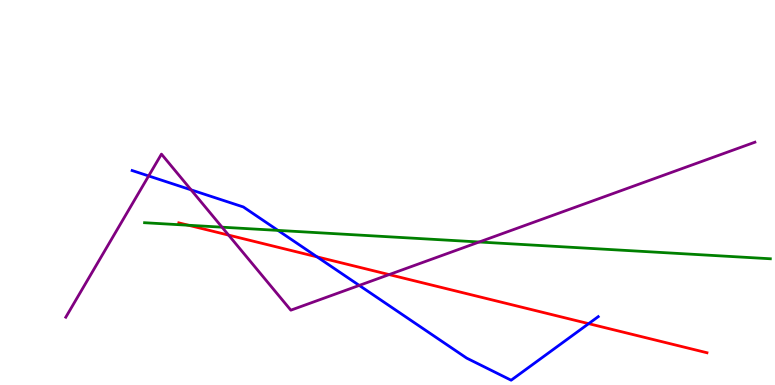[{'lines': ['blue', 'red'], 'intersections': [{'x': 4.09, 'y': 3.33}, {'x': 7.6, 'y': 1.59}]}, {'lines': ['green', 'red'], 'intersections': [{'x': 2.43, 'y': 4.15}]}, {'lines': ['purple', 'red'], 'intersections': [{'x': 2.95, 'y': 3.89}, {'x': 5.02, 'y': 2.87}]}, {'lines': ['blue', 'green'], 'intersections': [{'x': 3.59, 'y': 4.02}]}, {'lines': ['blue', 'purple'], 'intersections': [{'x': 1.92, 'y': 5.43}, {'x': 2.47, 'y': 5.07}, {'x': 4.64, 'y': 2.59}]}, {'lines': ['green', 'purple'], 'intersections': [{'x': 2.86, 'y': 4.1}, {'x': 6.18, 'y': 3.71}]}]